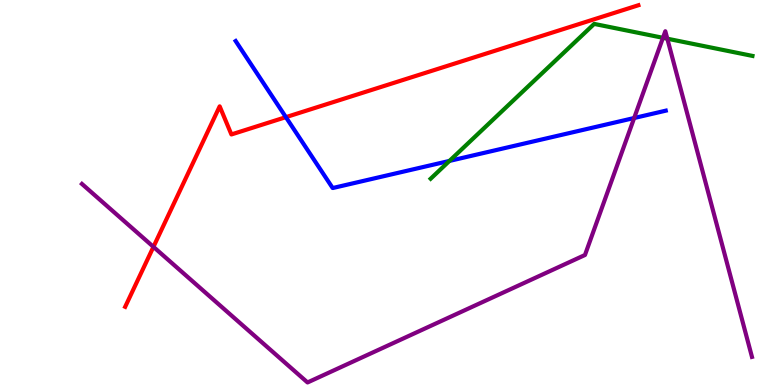[{'lines': ['blue', 'red'], 'intersections': [{'x': 3.69, 'y': 6.96}]}, {'lines': ['green', 'red'], 'intersections': []}, {'lines': ['purple', 'red'], 'intersections': [{'x': 1.98, 'y': 3.59}]}, {'lines': ['blue', 'green'], 'intersections': [{'x': 5.8, 'y': 5.82}]}, {'lines': ['blue', 'purple'], 'intersections': [{'x': 8.18, 'y': 6.93}]}, {'lines': ['green', 'purple'], 'intersections': [{'x': 8.55, 'y': 9.02}, {'x': 8.61, 'y': 8.99}]}]